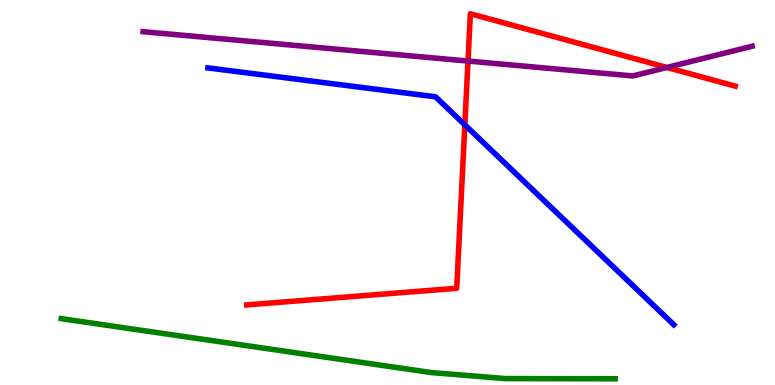[{'lines': ['blue', 'red'], 'intersections': [{'x': 6.0, 'y': 6.76}]}, {'lines': ['green', 'red'], 'intersections': []}, {'lines': ['purple', 'red'], 'intersections': [{'x': 6.04, 'y': 8.41}, {'x': 8.61, 'y': 8.25}]}, {'lines': ['blue', 'green'], 'intersections': []}, {'lines': ['blue', 'purple'], 'intersections': []}, {'lines': ['green', 'purple'], 'intersections': []}]